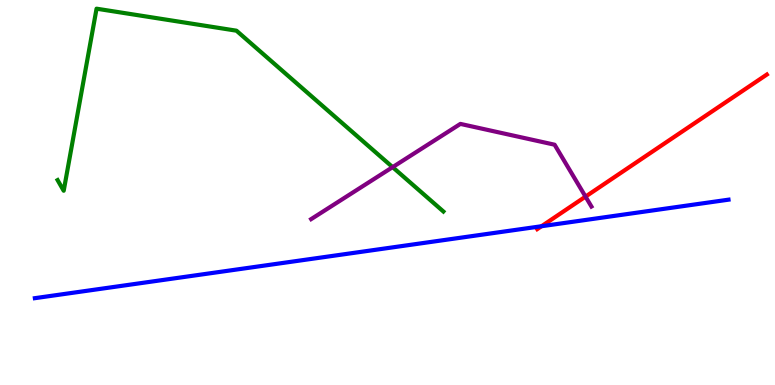[{'lines': ['blue', 'red'], 'intersections': [{'x': 6.99, 'y': 4.12}]}, {'lines': ['green', 'red'], 'intersections': []}, {'lines': ['purple', 'red'], 'intersections': [{'x': 7.56, 'y': 4.89}]}, {'lines': ['blue', 'green'], 'intersections': []}, {'lines': ['blue', 'purple'], 'intersections': []}, {'lines': ['green', 'purple'], 'intersections': [{'x': 5.07, 'y': 5.66}]}]